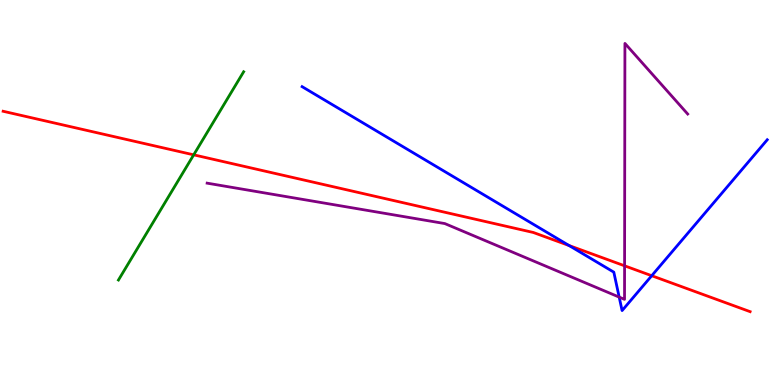[{'lines': ['blue', 'red'], 'intersections': [{'x': 7.34, 'y': 3.62}, {'x': 8.41, 'y': 2.84}]}, {'lines': ['green', 'red'], 'intersections': [{'x': 2.5, 'y': 5.98}]}, {'lines': ['purple', 'red'], 'intersections': [{'x': 8.06, 'y': 3.1}]}, {'lines': ['blue', 'green'], 'intersections': []}, {'lines': ['blue', 'purple'], 'intersections': [{'x': 7.99, 'y': 2.28}]}, {'lines': ['green', 'purple'], 'intersections': []}]